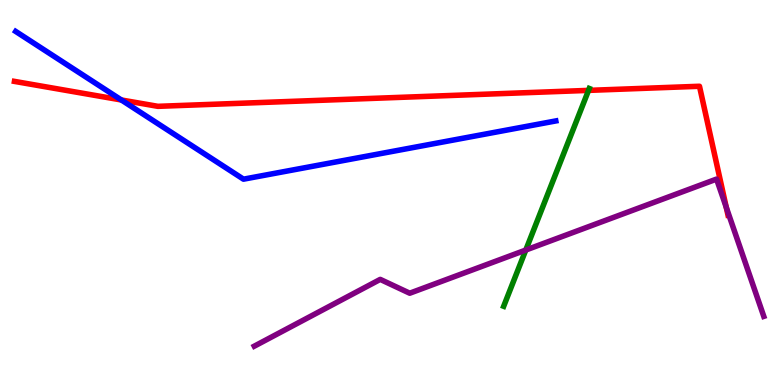[{'lines': ['blue', 'red'], 'intersections': [{'x': 1.57, 'y': 7.4}]}, {'lines': ['green', 'red'], 'intersections': [{'x': 7.59, 'y': 7.65}]}, {'lines': ['purple', 'red'], 'intersections': [{'x': 9.37, 'y': 4.61}]}, {'lines': ['blue', 'green'], 'intersections': []}, {'lines': ['blue', 'purple'], 'intersections': []}, {'lines': ['green', 'purple'], 'intersections': [{'x': 6.78, 'y': 3.51}]}]